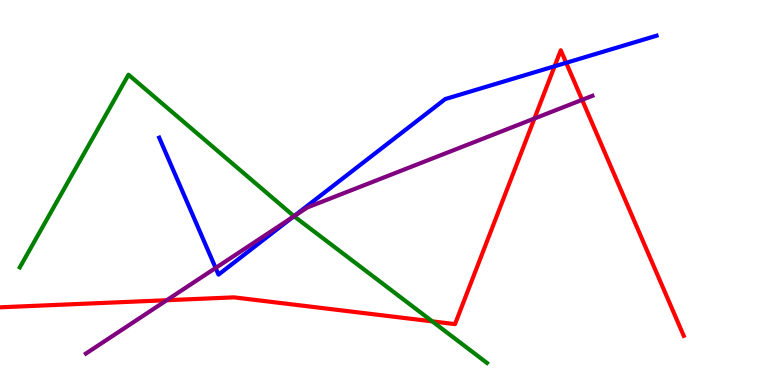[{'lines': ['blue', 'red'], 'intersections': [{'x': 7.16, 'y': 8.28}, {'x': 7.31, 'y': 8.37}]}, {'lines': ['green', 'red'], 'intersections': [{'x': 5.58, 'y': 1.65}]}, {'lines': ['purple', 'red'], 'intersections': [{'x': 2.15, 'y': 2.2}, {'x': 6.9, 'y': 6.92}, {'x': 7.51, 'y': 7.41}]}, {'lines': ['blue', 'green'], 'intersections': [{'x': 3.79, 'y': 4.39}]}, {'lines': ['blue', 'purple'], 'intersections': [{'x': 2.78, 'y': 3.04}, {'x': 3.78, 'y': 4.37}]}, {'lines': ['green', 'purple'], 'intersections': [{'x': 3.79, 'y': 4.38}]}]